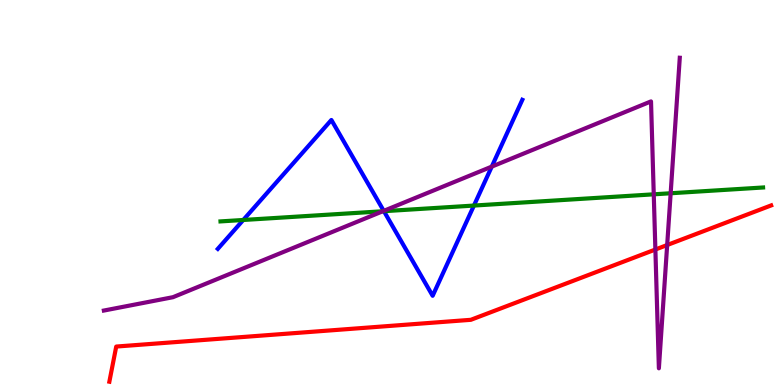[{'lines': ['blue', 'red'], 'intersections': []}, {'lines': ['green', 'red'], 'intersections': []}, {'lines': ['purple', 'red'], 'intersections': [{'x': 8.46, 'y': 3.52}, {'x': 8.61, 'y': 3.64}]}, {'lines': ['blue', 'green'], 'intersections': [{'x': 3.14, 'y': 4.29}, {'x': 4.95, 'y': 4.51}, {'x': 6.12, 'y': 4.66}]}, {'lines': ['blue', 'purple'], 'intersections': [{'x': 4.95, 'y': 4.52}, {'x': 6.35, 'y': 5.67}]}, {'lines': ['green', 'purple'], 'intersections': [{'x': 4.94, 'y': 4.51}, {'x': 8.44, 'y': 4.95}, {'x': 8.65, 'y': 4.98}]}]